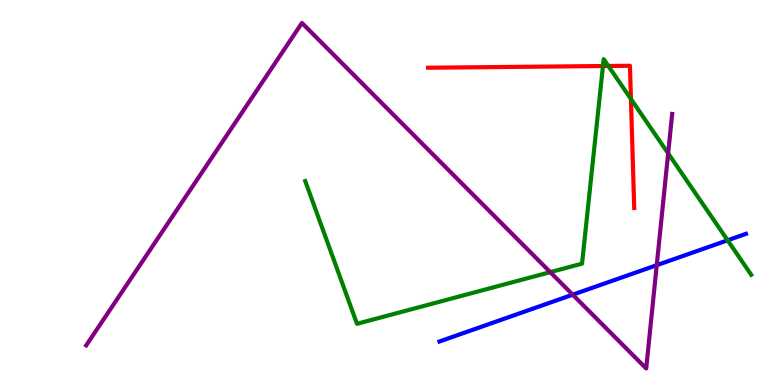[{'lines': ['blue', 'red'], 'intersections': []}, {'lines': ['green', 'red'], 'intersections': [{'x': 7.78, 'y': 8.29}, {'x': 7.85, 'y': 8.29}, {'x': 8.14, 'y': 7.43}]}, {'lines': ['purple', 'red'], 'intersections': []}, {'lines': ['blue', 'green'], 'intersections': [{'x': 9.39, 'y': 3.76}]}, {'lines': ['blue', 'purple'], 'intersections': [{'x': 7.39, 'y': 2.35}, {'x': 8.47, 'y': 3.11}]}, {'lines': ['green', 'purple'], 'intersections': [{'x': 7.1, 'y': 2.93}, {'x': 8.62, 'y': 6.02}]}]